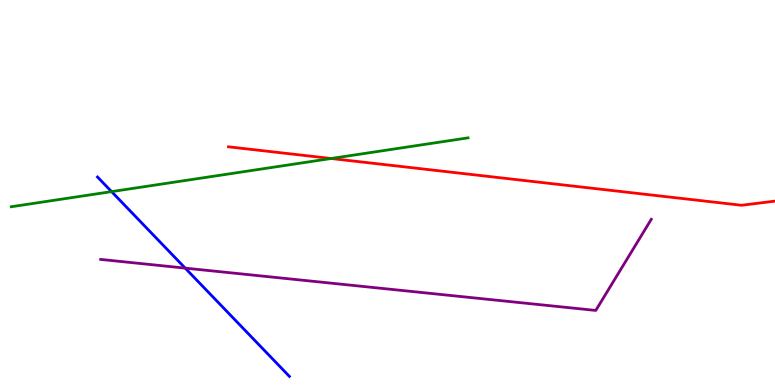[{'lines': ['blue', 'red'], 'intersections': []}, {'lines': ['green', 'red'], 'intersections': [{'x': 4.27, 'y': 5.88}]}, {'lines': ['purple', 'red'], 'intersections': []}, {'lines': ['blue', 'green'], 'intersections': [{'x': 1.44, 'y': 5.02}]}, {'lines': ['blue', 'purple'], 'intersections': [{'x': 2.39, 'y': 3.04}]}, {'lines': ['green', 'purple'], 'intersections': []}]